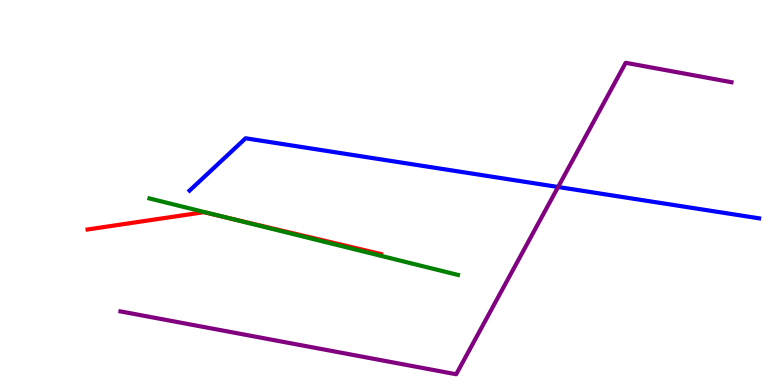[{'lines': ['blue', 'red'], 'intersections': []}, {'lines': ['green', 'red'], 'intersections': [{'x': 2.94, 'y': 4.34}]}, {'lines': ['purple', 'red'], 'intersections': []}, {'lines': ['blue', 'green'], 'intersections': []}, {'lines': ['blue', 'purple'], 'intersections': [{'x': 7.2, 'y': 5.14}]}, {'lines': ['green', 'purple'], 'intersections': []}]